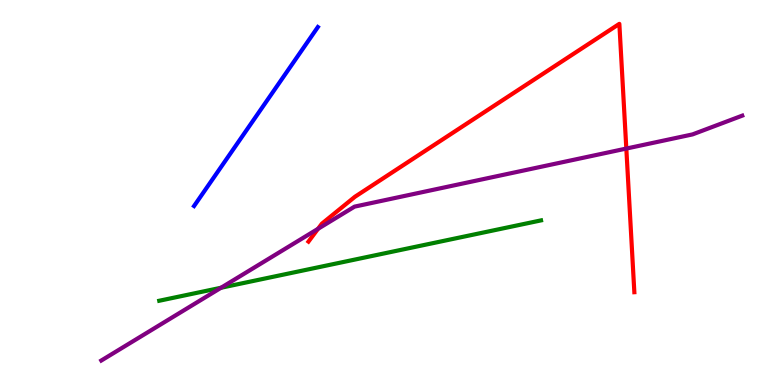[{'lines': ['blue', 'red'], 'intersections': []}, {'lines': ['green', 'red'], 'intersections': []}, {'lines': ['purple', 'red'], 'intersections': [{'x': 4.1, 'y': 4.06}, {'x': 8.08, 'y': 6.14}]}, {'lines': ['blue', 'green'], 'intersections': []}, {'lines': ['blue', 'purple'], 'intersections': []}, {'lines': ['green', 'purple'], 'intersections': [{'x': 2.85, 'y': 2.53}]}]